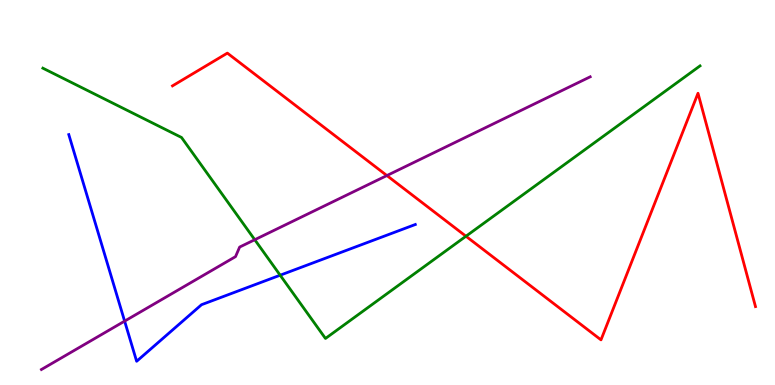[{'lines': ['blue', 'red'], 'intersections': []}, {'lines': ['green', 'red'], 'intersections': [{'x': 6.01, 'y': 3.86}]}, {'lines': ['purple', 'red'], 'intersections': [{'x': 4.99, 'y': 5.44}]}, {'lines': ['blue', 'green'], 'intersections': [{'x': 3.62, 'y': 2.85}]}, {'lines': ['blue', 'purple'], 'intersections': [{'x': 1.61, 'y': 1.66}]}, {'lines': ['green', 'purple'], 'intersections': [{'x': 3.29, 'y': 3.77}]}]